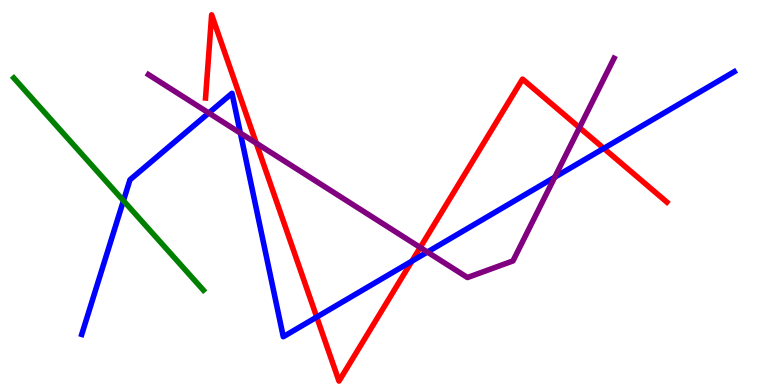[{'lines': ['blue', 'red'], 'intersections': [{'x': 4.09, 'y': 1.76}, {'x': 5.31, 'y': 3.22}, {'x': 7.79, 'y': 6.15}]}, {'lines': ['green', 'red'], 'intersections': []}, {'lines': ['purple', 'red'], 'intersections': [{'x': 3.31, 'y': 6.28}, {'x': 5.42, 'y': 3.57}, {'x': 7.48, 'y': 6.69}]}, {'lines': ['blue', 'green'], 'intersections': [{'x': 1.59, 'y': 4.79}]}, {'lines': ['blue', 'purple'], 'intersections': [{'x': 2.69, 'y': 7.07}, {'x': 3.1, 'y': 6.54}, {'x': 5.51, 'y': 3.45}, {'x': 7.16, 'y': 5.4}]}, {'lines': ['green', 'purple'], 'intersections': []}]